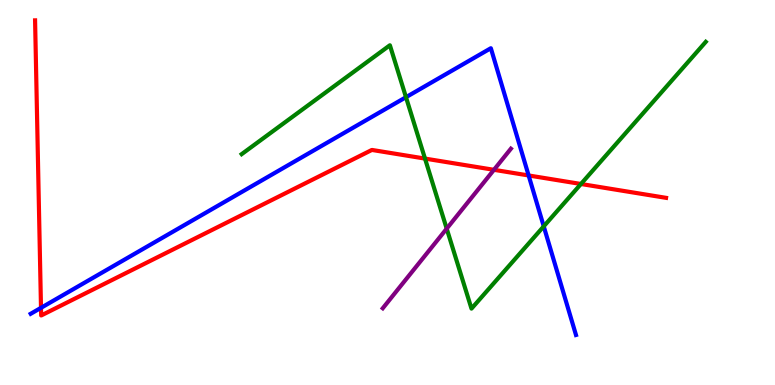[{'lines': ['blue', 'red'], 'intersections': [{'x': 0.529, 'y': 2.0}, {'x': 6.82, 'y': 5.44}]}, {'lines': ['green', 'red'], 'intersections': [{'x': 5.48, 'y': 5.88}, {'x': 7.5, 'y': 5.22}]}, {'lines': ['purple', 'red'], 'intersections': [{'x': 6.37, 'y': 5.59}]}, {'lines': ['blue', 'green'], 'intersections': [{'x': 5.24, 'y': 7.48}, {'x': 7.02, 'y': 4.12}]}, {'lines': ['blue', 'purple'], 'intersections': []}, {'lines': ['green', 'purple'], 'intersections': [{'x': 5.76, 'y': 4.06}]}]